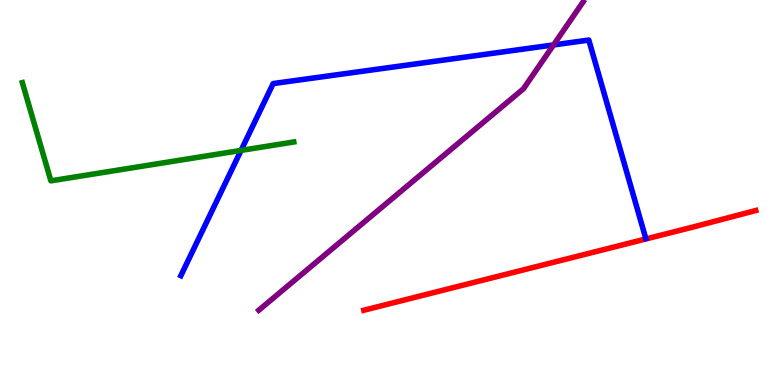[{'lines': ['blue', 'red'], 'intersections': []}, {'lines': ['green', 'red'], 'intersections': []}, {'lines': ['purple', 'red'], 'intersections': []}, {'lines': ['blue', 'green'], 'intersections': [{'x': 3.11, 'y': 6.09}]}, {'lines': ['blue', 'purple'], 'intersections': [{'x': 7.14, 'y': 8.83}]}, {'lines': ['green', 'purple'], 'intersections': []}]